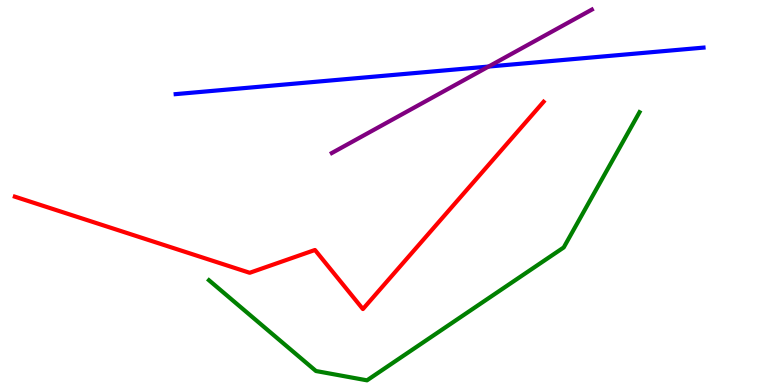[{'lines': ['blue', 'red'], 'intersections': []}, {'lines': ['green', 'red'], 'intersections': []}, {'lines': ['purple', 'red'], 'intersections': []}, {'lines': ['blue', 'green'], 'intersections': []}, {'lines': ['blue', 'purple'], 'intersections': [{'x': 6.3, 'y': 8.27}]}, {'lines': ['green', 'purple'], 'intersections': []}]